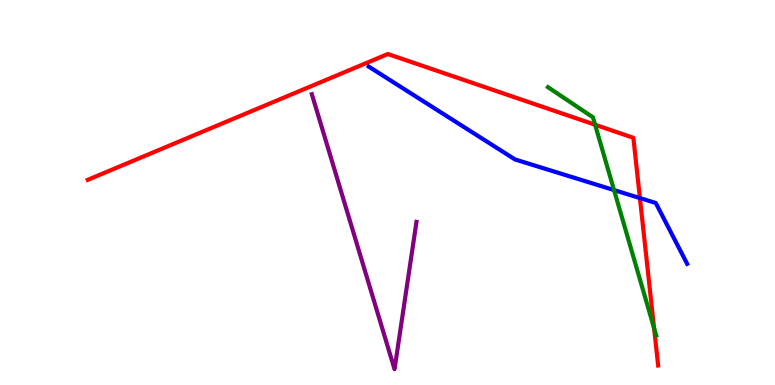[{'lines': ['blue', 'red'], 'intersections': [{'x': 8.26, 'y': 4.85}]}, {'lines': ['green', 'red'], 'intersections': [{'x': 7.68, 'y': 6.76}, {'x': 8.44, 'y': 1.48}]}, {'lines': ['purple', 'red'], 'intersections': []}, {'lines': ['blue', 'green'], 'intersections': [{'x': 7.92, 'y': 5.06}]}, {'lines': ['blue', 'purple'], 'intersections': []}, {'lines': ['green', 'purple'], 'intersections': []}]